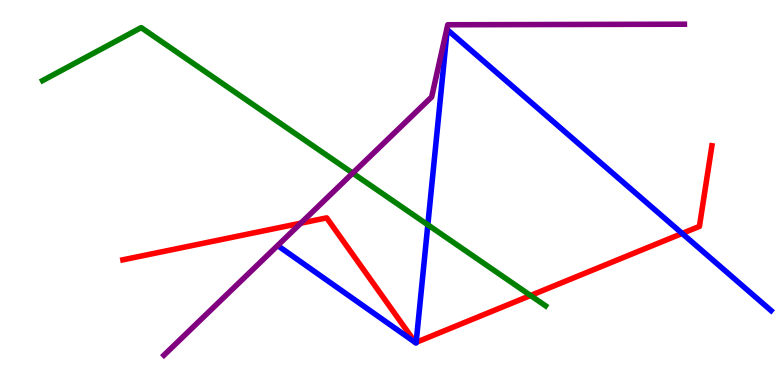[{'lines': ['blue', 'red'], 'intersections': [{'x': 5.36, 'y': 1.1}, {'x': 5.36, 'y': 1.1}, {'x': 5.37, 'y': 1.11}, {'x': 8.8, 'y': 3.94}]}, {'lines': ['green', 'red'], 'intersections': [{'x': 6.85, 'y': 2.32}]}, {'lines': ['purple', 'red'], 'intersections': [{'x': 3.88, 'y': 4.2}]}, {'lines': ['blue', 'green'], 'intersections': [{'x': 5.52, 'y': 4.16}]}, {'lines': ['blue', 'purple'], 'intersections': []}, {'lines': ['green', 'purple'], 'intersections': [{'x': 4.55, 'y': 5.5}]}]